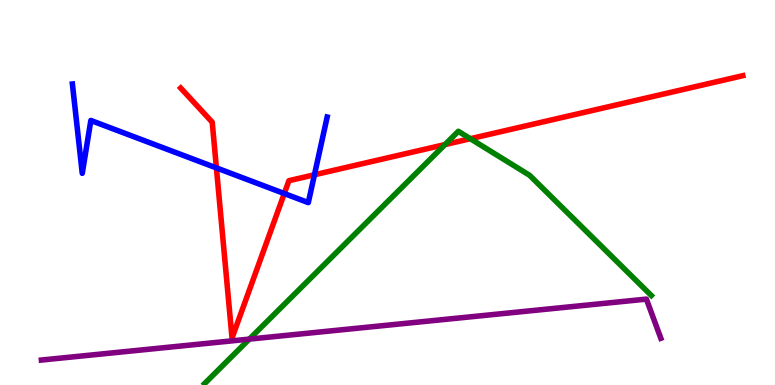[{'lines': ['blue', 'red'], 'intersections': [{'x': 2.79, 'y': 5.64}, {'x': 3.67, 'y': 4.97}, {'x': 4.06, 'y': 5.46}]}, {'lines': ['green', 'red'], 'intersections': [{'x': 5.74, 'y': 6.24}, {'x': 6.07, 'y': 6.4}]}, {'lines': ['purple', 'red'], 'intersections': []}, {'lines': ['blue', 'green'], 'intersections': []}, {'lines': ['blue', 'purple'], 'intersections': []}, {'lines': ['green', 'purple'], 'intersections': [{'x': 3.22, 'y': 1.19}]}]